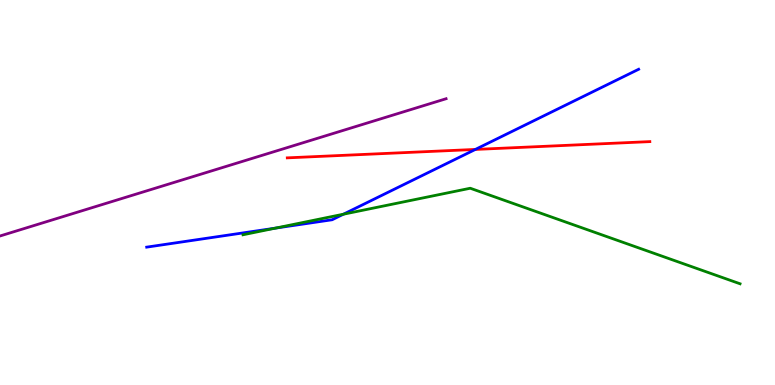[{'lines': ['blue', 'red'], 'intersections': [{'x': 6.13, 'y': 6.12}]}, {'lines': ['green', 'red'], 'intersections': []}, {'lines': ['purple', 'red'], 'intersections': []}, {'lines': ['blue', 'green'], 'intersections': [{'x': 3.55, 'y': 4.07}, {'x': 4.43, 'y': 4.44}]}, {'lines': ['blue', 'purple'], 'intersections': []}, {'lines': ['green', 'purple'], 'intersections': []}]